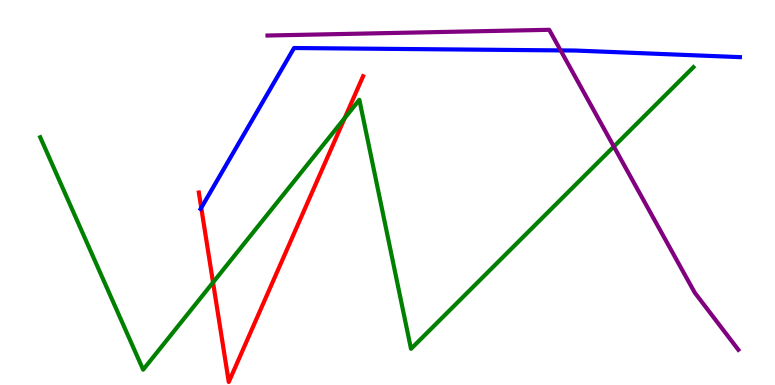[{'lines': ['blue', 'red'], 'intersections': [{'x': 2.6, 'y': 4.6}]}, {'lines': ['green', 'red'], 'intersections': [{'x': 2.75, 'y': 2.66}, {'x': 4.45, 'y': 6.93}]}, {'lines': ['purple', 'red'], 'intersections': []}, {'lines': ['blue', 'green'], 'intersections': []}, {'lines': ['blue', 'purple'], 'intersections': [{'x': 7.23, 'y': 8.69}]}, {'lines': ['green', 'purple'], 'intersections': [{'x': 7.92, 'y': 6.19}]}]